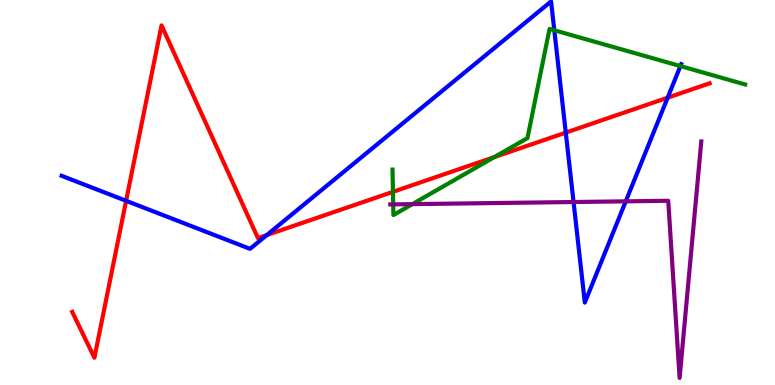[{'lines': ['blue', 'red'], 'intersections': [{'x': 1.63, 'y': 4.78}, {'x': 3.44, 'y': 3.89}, {'x': 7.3, 'y': 6.56}, {'x': 8.61, 'y': 7.46}]}, {'lines': ['green', 'red'], 'intersections': [{'x': 5.07, 'y': 5.02}, {'x': 6.38, 'y': 5.92}]}, {'lines': ['purple', 'red'], 'intersections': []}, {'lines': ['blue', 'green'], 'intersections': [{'x': 7.15, 'y': 9.21}, {'x': 8.78, 'y': 8.28}]}, {'lines': ['blue', 'purple'], 'intersections': [{'x': 7.4, 'y': 4.75}, {'x': 8.07, 'y': 4.77}]}, {'lines': ['green', 'purple'], 'intersections': [{'x': 5.07, 'y': 4.69}, {'x': 5.32, 'y': 4.7}]}]